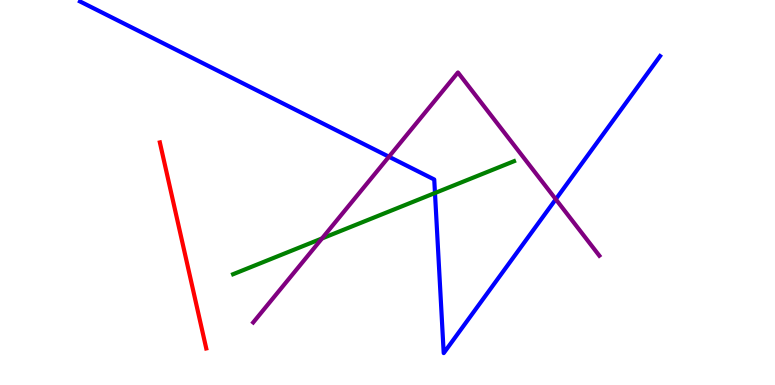[{'lines': ['blue', 'red'], 'intersections': []}, {'lines': ['green', 'red'], 'intersections': []}, {'lines': ['purple', 'red'], 'intersections': []}, {'lines': ['blue', 'green'], 'intersections': [{'x': 5.61, 'y': 4.99}]}, {'lines': ['blue', 'purple'], 'intersections': [{'x': 5.02, 'y': 5.93}, {'x': 7.17, 'y': 4.82}]}, {'lines': ['green', 'purple'], 'intersections': [{'x': 4.15, 'y': 3.81}]}]